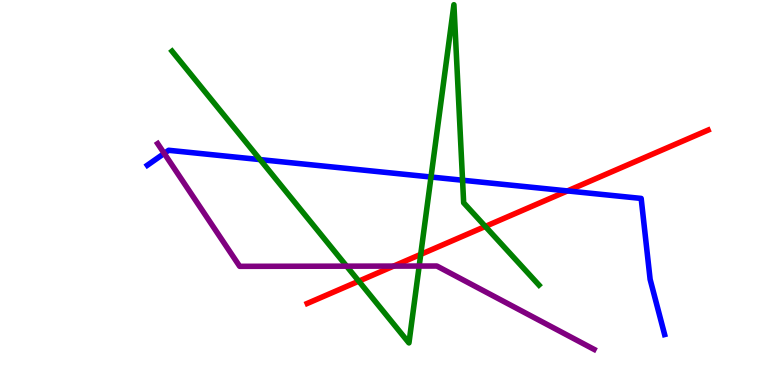[{'lines': ['blue', 'red'], 'intersections': [{'x': 7.32, 'y': 5.04}]}, {'lines': ['green', 'red'], 'intersections': [{'x': 4.63, 'y': 2.7}, {'x': 5.43, 'y': 3.39}, {'x': 6.26, 'y': 4.12}]}, {'lines': ['purple', 'red'], 'intersections': [{'x': 5.08, 'y': 3.09}]}, {'lines': ['blue', 'green'], 'intersections': [{'x': 3.36, 'y': 5.85}, {'x': 5.56, 'y': 5.4}, {'x': 5.97, 'y': 5.32}]}, {'lines': ['blue', 'purple'], 'intersections': [{'x': 2.12, 'y': 6.02}]}, {'lines': ['green', 'purple'], 'intersections': [{'x': 4.47, 'y': 3.09}, {'x': 5.41, 'y': 3.09}]}]